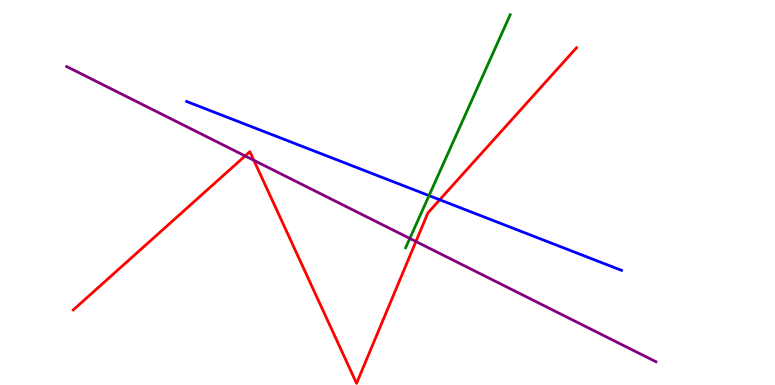[{'lines': ['blue', 'red'], 'intersections': [{'x': 5.67, 'y': 4.81}]}, {'lines': ['green', 'red'], 'intersections': []}, {'lines': ['purple', 'red'], 'intersections': [{'x': 3.16, 'y': 5.95}, {'x': 3.28, 'y': 5.84}, {'x': 5.37, 'y': 3.73}]}, {'lines': ['blue', 'green'], 'intersections': [{'x': 5.54, 'y': 4.92}]}, {'lines': ['blue', 'purple'], 'intersections': []}, {'lines': ['green', 'purple'], 'intersections': [{'x': 5.29, 'y': 3.81}]}]